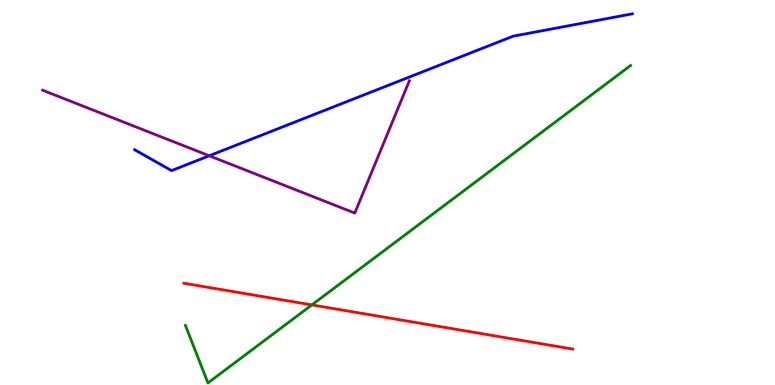[{'lines': ['blue', 'red'], 'intersections': []}, {'lines': ['green', 'red'], 'intersections': [{'x': 4.02, 'y': 2.08}]}, {'lines': ['purple', 'red'], 'intersections': []}, {'lines': ['blue', 'green'], 'intersections': []}, {'lines': ['blue', 'purple'], 'intersections': [{'x': 2.7, 'y': 5.95}]}, {'lines': ['green', 'purple'], 'intersections': []}]